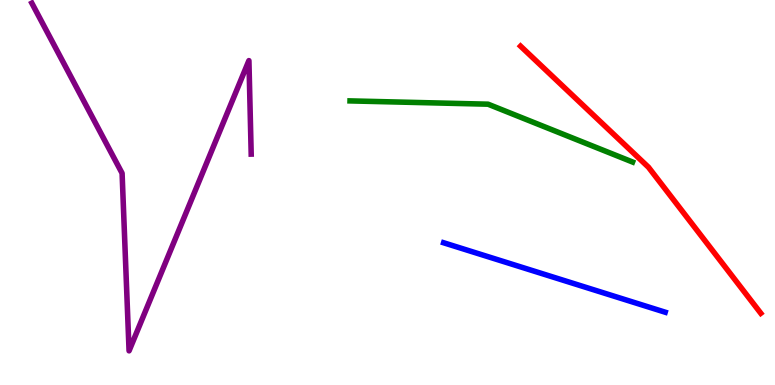[{'lines': ['blue', 'red'], 'intersections': []}, {'lines': ['green', 'red'], 'intersections': []}, {'lines': ['purple', 'red'], 'intersections': []}, {'lines': ['blue', 'green'], 'intersections': []}, {'lines': ['blue', 'purple'], 'intersections': []}, {'lines': ['green', 'purple'], 'intersections': []}]